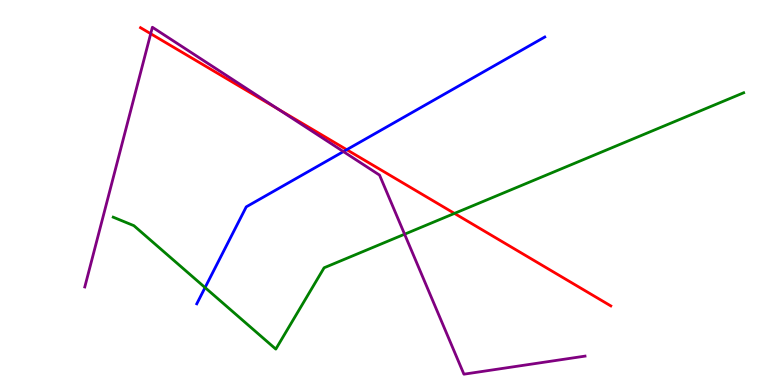[{'lines': ['blue', 'red'], 'intersections': [{'x': 4.47, 'y': 6.11}]}, {'lines': ['green', 'red'], 'intersections': [{'x': 5.86, 'y': 4.46}]}, {'lines': ['purple', 'red'], 'intersections': [{'x': 1.94, 'y': 9.12}, {'x': 3.59, 'y': 7.17}]}, {'lines': ['blue', 'green'], 'intersections': [{'x': 2.65, 'y': 2.53}]}, {'lines': ['blue', 'purple'], 'intersections': [{'x': 4.43, 'y': 6.06}]}, {'lines': ['green', 'purple'], 'intersections': [{'x': 5.22, 'y': 3.92}]}]